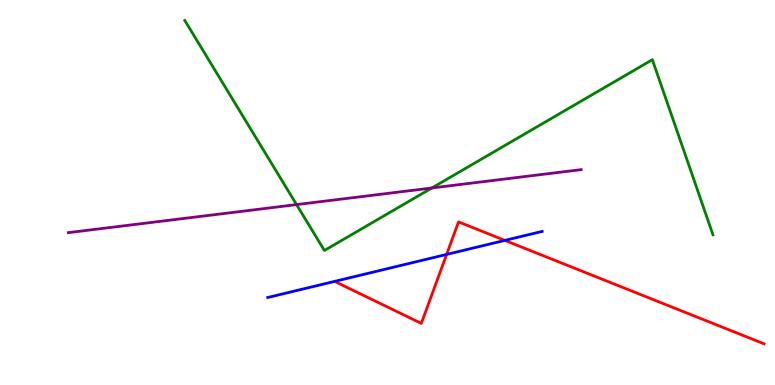[{'lines': ['blue', 'red'], 'intersections': [{'x': 5.76, 'y': 3.39}, {'x': 6.51, 'y': 3.76}]}, {'lines': ['green', 'red'], 'intersections': []}, {'lines': ['purple', 'red'], 'intersections': []}, {'lines': ['blue', 'green'], 'intersections': []}, {'lines': ['blue', 'purple'], 'intersections': []}, {'lines': ['green', 'purple'], 'intersections': [{'x': 3.83, 'y': 4.69}, {'x': 5.57, 'y': 5.12}]}]